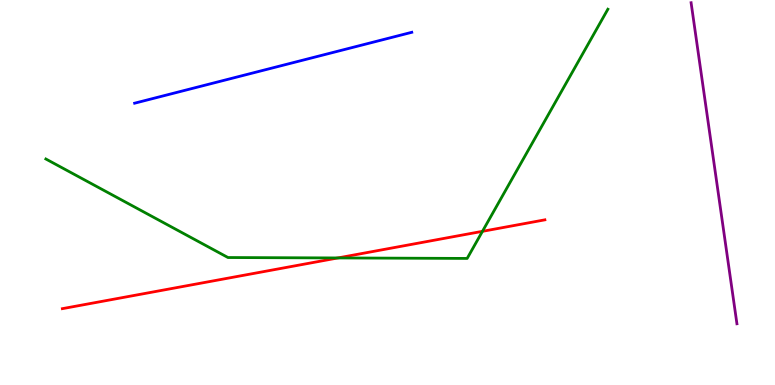[{'lines': ['blue', 'red'], 'intersections': []}, {'lines': ['green', 'red'], 'intersections': [{'x': 4.36, 'y': 3.3}, {'x': 6.23, 'y': 3.99}]}, {'lines': ['purple', 'red'], 'intersections': []}, {'lines': ['blue', 'green'], 'intersections': []}, {'lines': ['blue', 'purple'], 'intersections': []}, {'lines': ['green', 'purple'], 'intersections': []}]